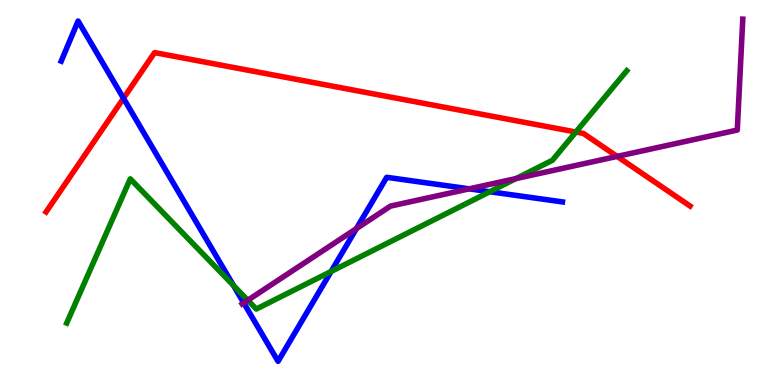[{'lines': ['blue', 'red'], 'intersections': [{'x': 1.59, 'y': 7.45}]}, {'lines': ['green', 'red'], 'intersections': [{'x': 7.43, 'y': 6.57}]}, {'lines': ['purple', 'red'], 'intersections': [{'x': 7.96, 'y': 5.94}]}, {'lines': ['blue', 'green'], 'intersections': [{'x': 3.01, 'y': 2.58}, {'x': 4.27, 'y': 2.95}, {'x': 6.32, 'y': 5.02}]}, {'lines': ['blue', 'purple'], 'intersections': [{'x': 3.14, 'y': 2.13}, {'x': 4.6, 'y': 4.06}, {'x': 6.05, 'y': 5.09}]}, {'lines': ['green', 'purple'], 'intersections': [{'x': 3.2, 'y': 2.2}, {'x': 6.66, 'y': 5.36}]}]